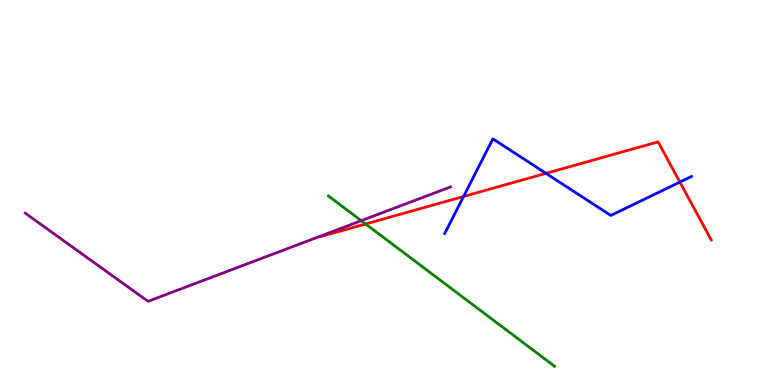[{'lines': ['blue', 'red'], 'intersections': [{'x': 5.98, 'y': 4.9}, {'x': 7.04, 'y': 5.5}, {'x': 8.77, 'y': 5.27}]}, {'lines': ['green', 'red'], 'intersections': [{'x': 4.72, 'y': 4.18}]}, {'lines': ['purple', 'red'], 'intersections': []}, {'lines': ['blue', 'green'], 'intersections': []}, {'lines': ['blue', 'purple'], 'intersections': []}, {'lines': ['green', 'purple'], 'intersections': [{'x': 4.66, 'y': 4.27}]}]